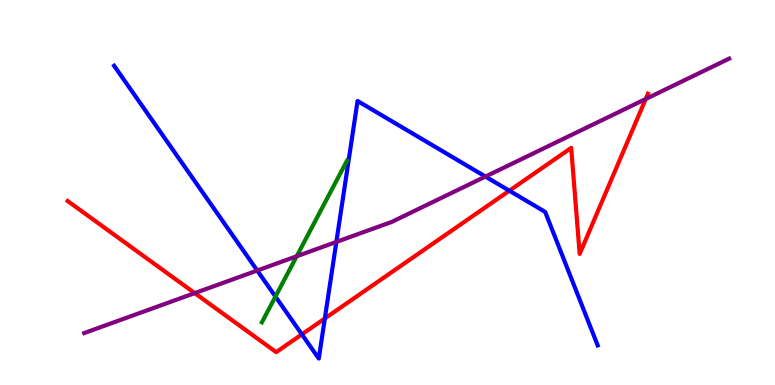[{'lines': ['blue', 'red'], 'intersections': [{'x': 3.9, 'y': 1.32}, {'x': 4.19, 'y': 1.73}, {'x': 6.57, 'y': 5.05}]}, {'lines': ['green', 'red'], 'intersections': []}, {'lines': ['purple', 'red'], 'intersections': [{'x': 2.51, 'y': 2.39}, {'x': 8.33, 'y': 7.43}]}, {'lines': ['blue', 'green'], 'intersections': [{'x': 3.55, 'y': 2.3}]}, {'lines': ['blue', 'purple'], 'intersections': [{'x': 3.32, 'y': 2.97}, {'x': 4.34, 'y': 3.72}, {'x': 6.26, 'y': 5.41}]}, {'lines': ['green', 'purple'], 'intersections': [{'x': 3.83, 'y': 3.34}]}]